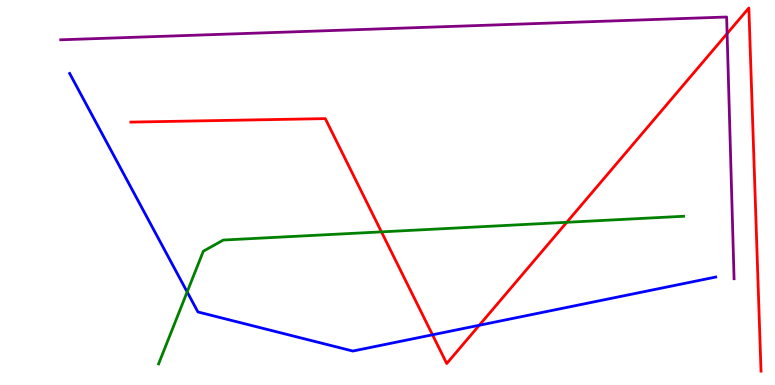[{'lines': ['blue', 'red'], 'intersections': [{'x': 5.58, 'y': 1.3}, {'x': 6.18, 'y': 1.55}]}, {'lines': ['green', 'red'], 'intersections': [{'x': 4.92, 'y': 3.98}, {'x': 7.31, 'y': 4.23}]}, {'lines': ['purple', 'red'], 'intersections': [{'x': 9.38, 'y': 9.13}]}, {'lines': ['blue', 'green'], 'intersections': [{'x': 2.41, 'y': 2.42}]}, {'lines': ['blue', 'purple'], 'intersections': []}, {'lines': ['green', 'purple'], 'intersections': []}]